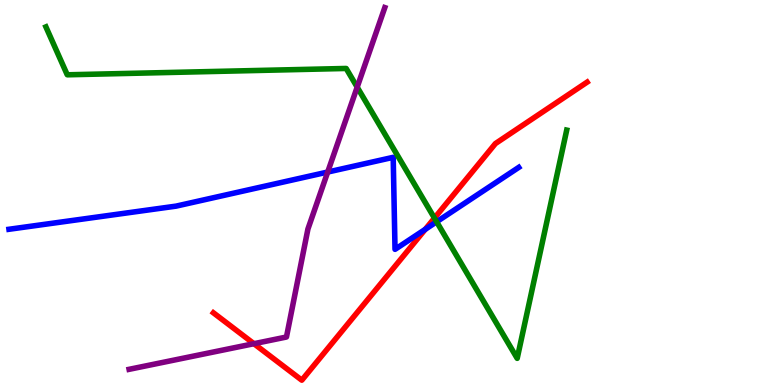[{'lines': ['blue', 'red'], 'intersections': [{'x': 5.49, 'y': 4.04}]}, {'lines': ['green', 'red'], 'intersections': [{'x': 5.61, 'y': 4.34}]}, {'lines': ['purple', 'red'], 'intersections': [{'x': 3.28, 'y': 1.07}]}, {'lines': ['blue', 'green'], 'intersections': [{'x': 5.63, 'y': 4.24}]}, {'lines': ['blue', 'purple'], 'intersections': [{'x': 4.23, 'y': 5.53}]}, {'lines': ['green', 'purple'], 'intersections': [{'x': 4.61, 'y': 7.74}]}]